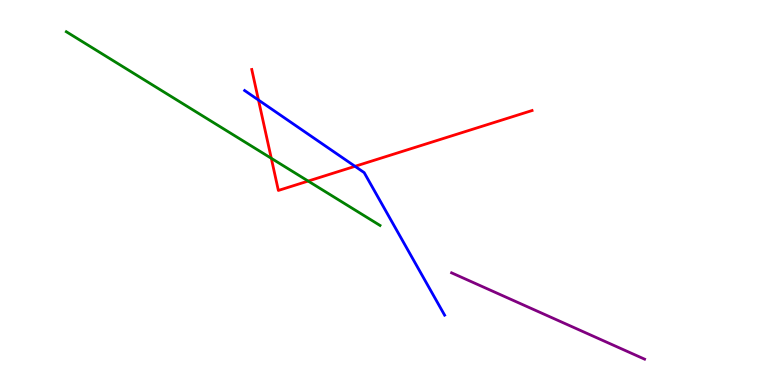[{'lines': ['blue', 'red'], 'intersections': [{'x': 3.34, 'y': 7.4}, {'x': 4.58, 'y': 5.68}]}, {'lines': ['green', 'red'], 'intersections': [{'x': 3.5, 'y': 5.89}, {'x': 3.98, 'y': 5.3}]}, {'lines': ['purple', 'red'], 'intersections': []}, {'lines': ['blue', 'green'], 'intersections': []}, {'lines': ['blue', 'purple'], 'intersections': []}, {'lines': ['green', 'purple'], 'intersections': []}]